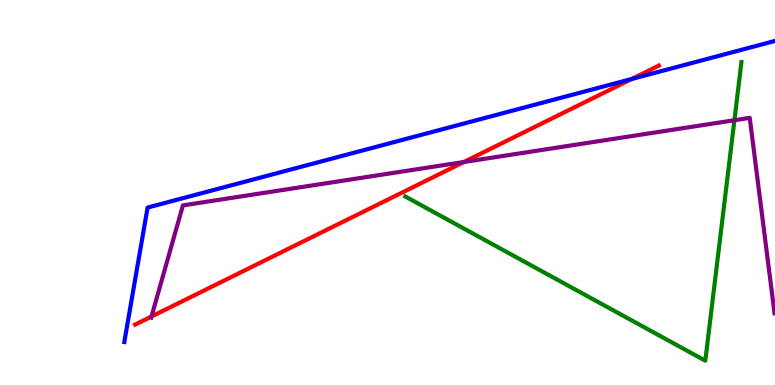[{'lines': ['blue', 'red'], 'intersections': [{'x': 8.15, 'y': 7.95}]}, {'lines': ['green', 'red'], 'intersections': []}, {'lines': ['purple', 'red'], 'intersections': [{'x': 1.95, 'y': 1.78}, {'x': 5.99, 'y': 5.79}]}, {'lines': ['blue', 'green'], 'intersections': []}, {'lines': ['blue', 'purple'], 'intersections': []}, {'lines': ['green', 'purple'], 'intersections': [{'x': 9.48, 'y': 6.88}]}]